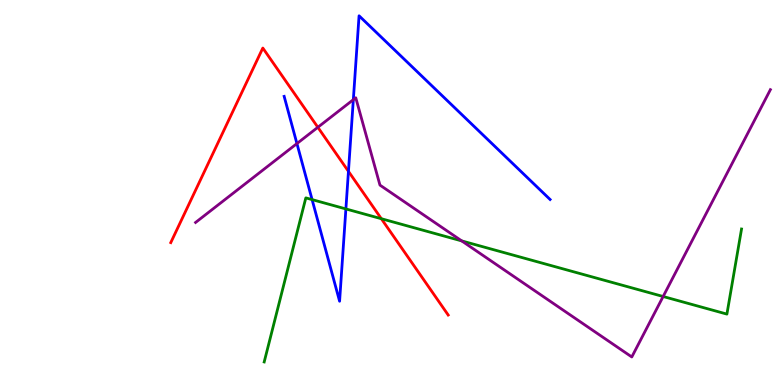[{'lines': ['blue', 'red'], 'intersections': [{'x': 4.5, 'y': 5.55}]}, {'lines': ['green', 'red'], 'intersections': [{'x': 4.92, 'y': 4.32}]}, {'lines': ['purple', 'red'], 'intersections': [{'x': 4.1, 'y': 6.69}]}, {'lines': ['blue', 'green'], 'intersections': [{'x': 4.03, 'y': 4.82}, {'x': 4.46, 'y': 4.57}]}, {'lines': ['blue', 'purple'], 'intersections': [{'x': 3.83, 'y': 6.27}, {'x': 4.56, 'y': 7.41}]}, {'lines': ['green', 'purple'], 'intersections': [{'x': 5.96, 'y': 3.74}, {'x': 8.56, 'y': 2.3}]}]